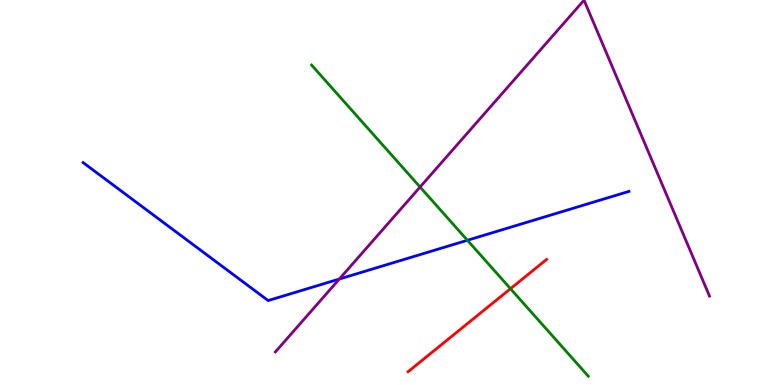[{'lines': ['blue', 'red'], 'intersections': []}, {'lines': ['green', 'red'], 'intersections': [{'x': 6.59, 'y': 2.5}]}, {'lines': ['purple', 'red'], 'intersections': []}, {'lines': ['blue', 'green'], 'intersections': [{'x': 6.03, 'y': 3.76}]}, {'lines': ['blue', 'purple'], 'intersections': [{'x': 4.38, 'y': 2.75}]}, {'lines': ['green', 'purple'], 'intersections': [{'x': 5.42, 'y': 5.14}]}]